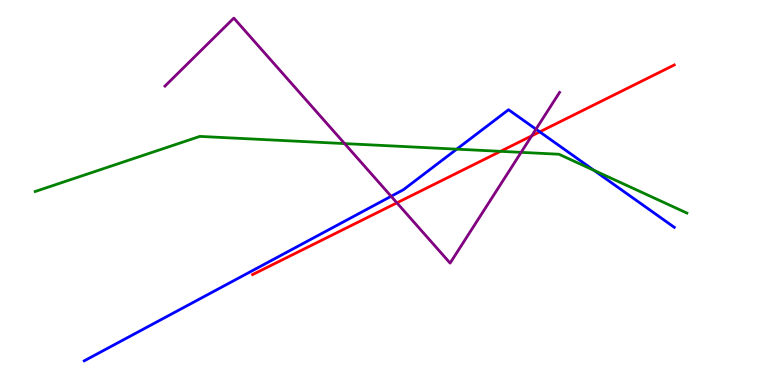[{'lines': ['blue', 'red'], 'intersections': [{'x': 6.96, 'y': 6.58}]}, {'lines': ['green', 'red'], 'intersections': [{'x': 6.46, 'y': 6.07}]}, {'lines': ['purple', 'red'], 'intersections': [{'x': 5.12, 'y': 4.73}, {'x': 6.86, 'y': 6.47}]}, {'lines': ['blue', 'green'], 'intersections': [{'x': 5.89, 'y': 6.13}, {'x': 7.66, 'y': 5.58}]}, {'lines': ['blue', 'purple'], 'intersections': [{'x': 5.05, 'y': 4.9}, {'x': 6.92, 'y': 6.64}]}, {'lines': ['green', 'purple'], 'intersections': [{'x': 4.45, 'y': 6.27}, {'x': 6.72, 'y': 6.04}]}]